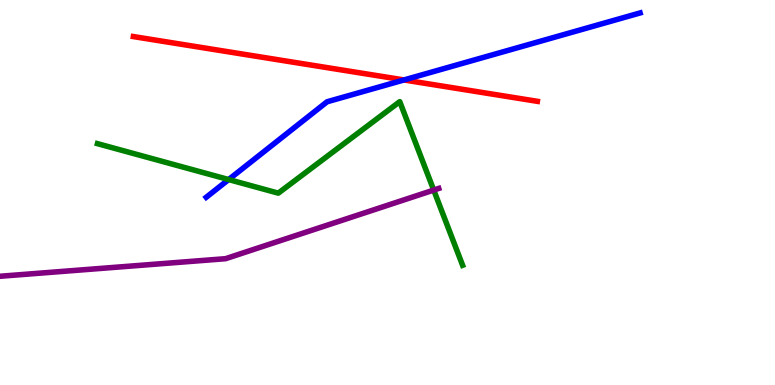[{'lines': ['blue', 'red'], 'intersections': [{'x': 5.21, 'y': 7.92}]}, {'lines': ['green', 'red'], 'intersections': []}, {'lines': ['purple', 'red'], 'intersections': []}, {'lines': ['blue', 'green'], 'intersections': [{'x': 2.95, 'y': 5.34}]}, {'lines': ['blue', 'purple'], 'intersections': []}, {'lines': ['green', 'purple'], 'intersections': [{'x': 5.6, 'y': 5.06}]}]